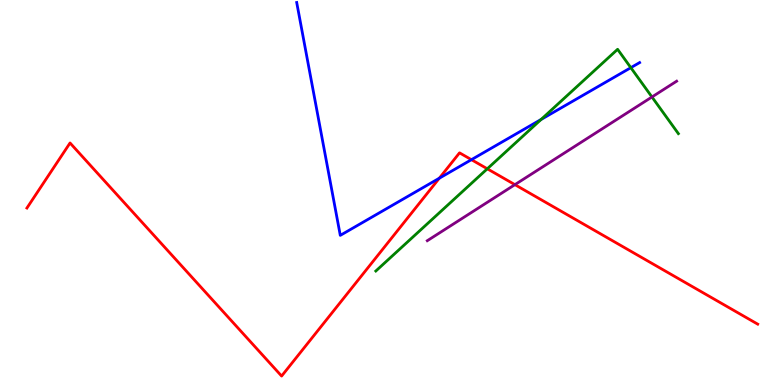[{'lines': ['blue', 'red'], 'intersections': [{'x': 5.67, 'y': 5.37}, {'x': 6.08, 'y': 5.85}]}, {'lines': ['green', 'red'], 'intersections': [{'x': 6.29, 'y': 5.62}]}, {'lines': ['purple', 'red'], 'intersections': [{'x': 6.64, 'y': 5.2}]}, {'lines': ['blue', 'green'], 'intersections': [{'x': 6.98, 'y': 6.9}, {'x': 8.14, 'y': 8.24}]}, {'lines': ['blue', 'purple'], 'intersections': []}, {'lines': ['green', 'purple'], 'intersections': [{'x': 8.41, 'y': 7.48}]}]